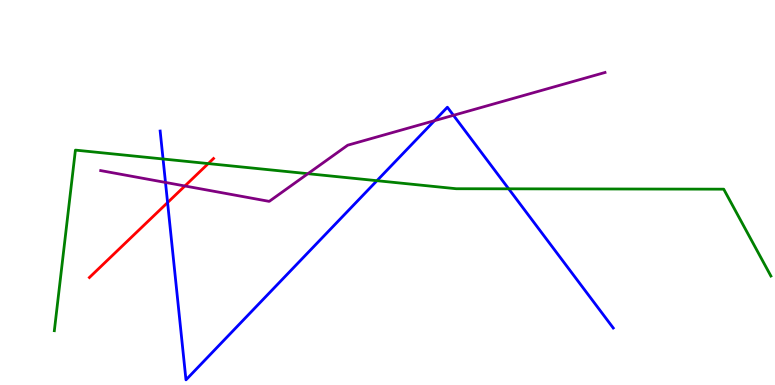[{'lines': ['blue', 'red'], 'intersections': [{'x': 2.16, 'y': 4.74}]}, {'lines': ['green', 'red'], 'intersections': [{'x': 2.69, 'y': 5.75}]}, {'lines': ['purple', 'red'], 'intersections': [{'x': 2.39, 'y': 5.17}]}, {'lines': ['blue', 'green'], 'intersections': [{'x': 2.1, 'y': 5.87}, {'x': 4.86, 'y': 5.31}, {'x': 6.56, 'y': 5.1}]}, {'lines': ['blue', 'purple'], 'intersections': [{'x': 2.14, 'y': 5.26}, {'x': 5.61, 'y': 6.87}, {'x': 5.85, 'y': 7.0}]}, {'lines': ['green', 'purple'], 'intersections': [{'x': 3.97, 'y': 5.49}]}]